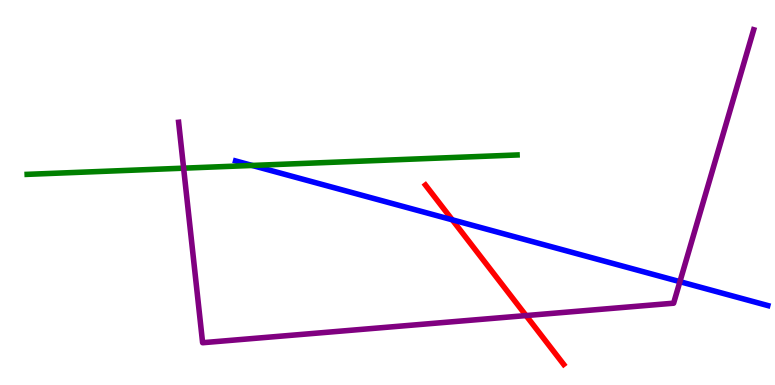[{'lines': ['blue', 'red'], 'intersections': [{'x': 5.84, 'y': 4.29}]}, {'lines': ['green', 'red'], 'intersections': []}, {'lines': ['purple', 'red'], 'intersections': [{'x': 6.79, 'y': 1.8}]}, {'lines': ['blue', 'green'], 'intersections': [{'x': 3.25, 'y': 5.7}]}, {'lines': ['blue', 'purple'], 'intersections': [{'x': 8.77, 'y': 2.68}]}, {'lines': ['green', 'purple'], 'intersections': [{'x': 2.37, 'y': 5.63}]}]